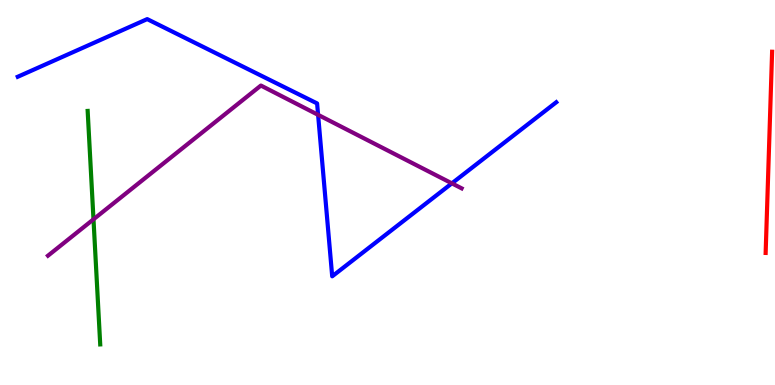[{'lines': ['blue', 'red'], 'intersections': []}, {'lines': ['green', 'red'], 'intersections': []}, {'lines': ['purple', 'red'], 'intersections': []}, {'lines': ['blue', 'green'], 'intersections': []}, {'lines': ['blue', 'purple'], 'intersections': [{'x': 4.1, 'y': 7.02}, {'x': 5.83, 'y': 5.24}]}, {'lines': ['green', 'purple'], 'intersections': [{'x': 1.21, 'y': 4.3}]}]